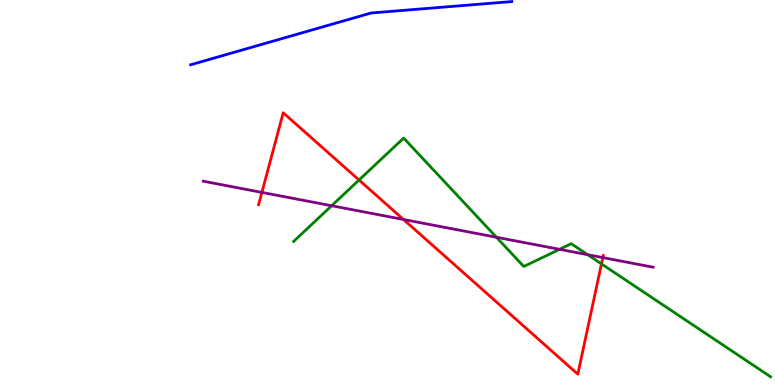[{'lines': ['blue', 'red'], 'intersections': []}, {'lines': ['green', 'red'], 'intersections': [{'x': 4.63, 'y': 5.32}, {'x': 7.76, 'y': 3.15}]}, {'lines': ['purple', 'red'], 'intersections': [{'x': 3.38, 'y': 5.0}, {'x': 5.21, 'y': 4.3}, {'x': 7.78, 'y': 3.31}]}, {'lines': ['blue', 'green'], 'intersections': []}, {'lines': ['blue', 'purple'], 'intersections': []}, {'lines': ['green', 'purple'], 'intersections': [{'x': 4.28, 'y': 4.66}, {'x': 6.41, 'y': 3.84}, {'x': 7.22, 'y': 3.52}, {'x': 7.58, 'y': 3.38}]}]